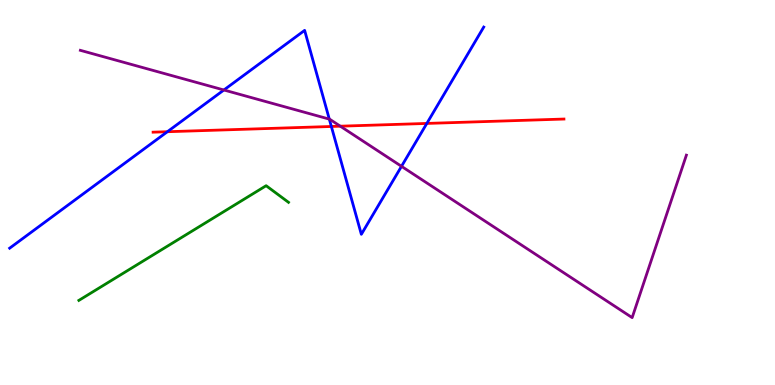[{'lines': ['blue', 'red'], 'intersections': [{'x': 2.16, 'y': 6.58}, {'x': 4.28, 'y': 6.71}, {'x': 5.51, 'y': 6.79}]}, {'lines': ['green', 'red'], 'intersections': []}, {'lines': ['purple', 'red'], 'intersections': [{'x': 4.39, 'y': 6.72}]}, {'lines': ['blue', 'green'], 'intersections': []}, {'lines': ['blue', 'purple'], 'intersections': [{'x': 2.89, 'y': 7.66}, {'x': 4.25, 'y': 6.91}, {'x': 5.18, 'y': 5.68}]}, {'lines': ['green', 'purple'], 'intersections': []}]